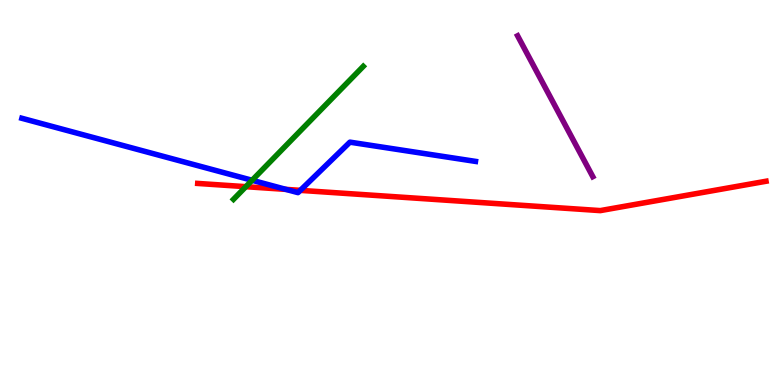[{'lines': ['blue', 'red'], 'intersections': [{'x': 3.69, 'y': 5.08}, {'x': 3.88, 'y': 5.06}]}, {'lines': ['green', 'red'], 'intersections': [{'x': 3.17, 'y': 5.15}]}, {'lines': ['purple', 'red'], 'intersections': []}, {'lines': ['blue', 'green'], 'intersections': [{'x': 3.25, 'y': 5.32}]}, {'lines': ['blue', 'purple'], 'intersections': []}, {'lines': ['green', 'purple'], 'intersections': []}]